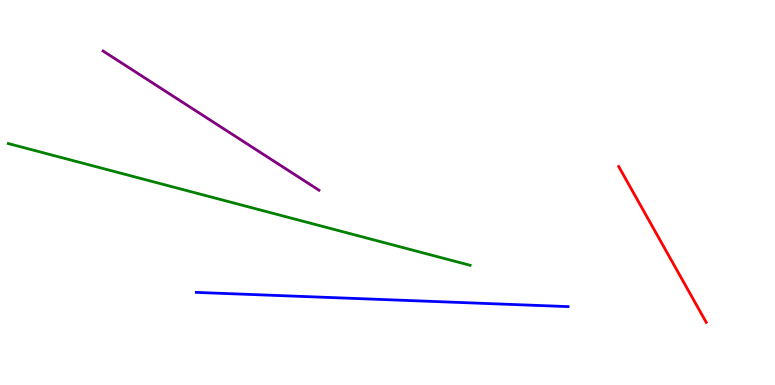[{'lines': ['blue', 'red'], 'intersections': []}, {'lines': ['green', 'red'], 'intersections': []}, {'lines': ['purple', 'red'], 'intersections': []}, {'lines': ['blue', 'green'], 'intersections': []}, {'lines': ['blue', 'purple'], 'intersections': []}, {'lines': ['green', 'purple'], 'intersections': []}]